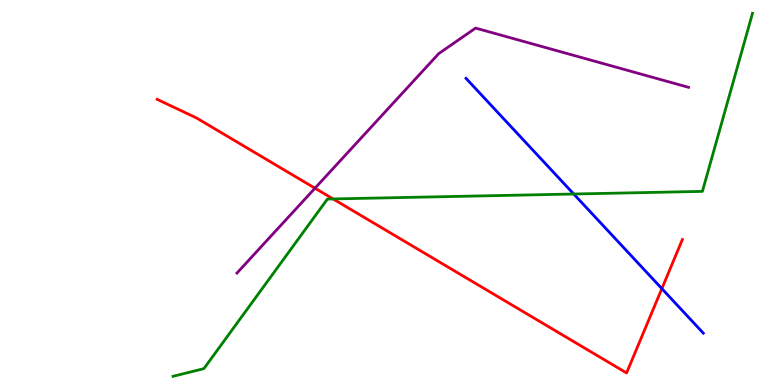[{'lines': ['blue', 'red'], 'intersections': [{'x': 8.54, 'y': 2.5}]}, {'lines': ['green', 'red'], 'intersections': [{'x': 4.3, 'y': 4.83}]}, {'lines': ['purple', 'red'], 'intersections': [{'x': 4.06, 'y': 5.11}]}, {'lines': ['blue', 'green'], 'intersections': [{'x': 7.4, 'y': 4.96}]}, {'lines': ['blue', 'purple'], 'intersections': []}, {'lines': ['green', 'purple'], 'intersections': []}]